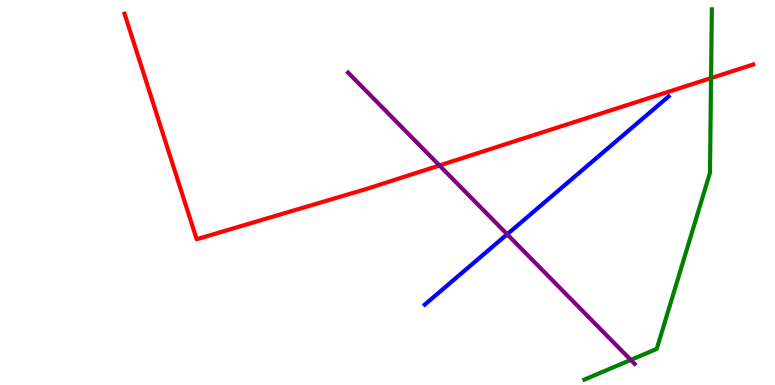[{'lines': ['blue', 'red'], 'intersections': []}, {'lines': ['green', 'red'], 'intersections': [{'x': 9.17, 'y': 7.97}]}, {'lines': ['purple', 'red'], 'intersections': [{'x': 5.67, 'y': 5.7}]}, {'lines': ['blue', 'green'], 'intersections': []}, {'lines': ['blue', 'purple'], 'intersections': [{'x': 6.54, 'y': 3.91}]}, {'lines': ['green', 'purple'], 'intersections': [{'x': 8.14, 'y': 0.652}]}]